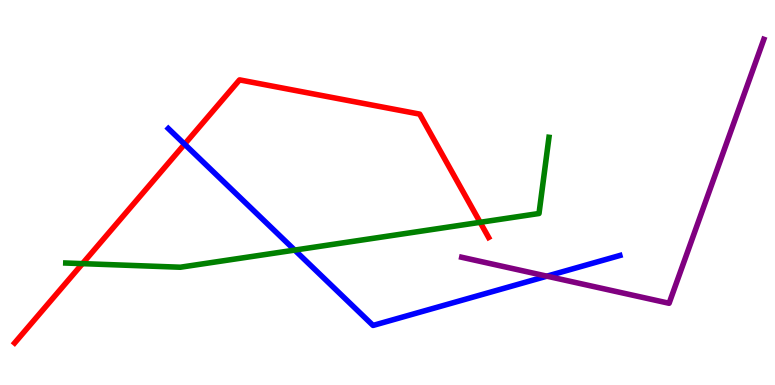[{'lines': ['blue', 'red'], 'intersections': [{'x': 2.38, 'y': 6.26}]}, {'lines': ['green', 'red'], 'intersections': [{'x': 1.06, 'y': 3.15}, {'x': 6.2, 'y': 4.23}]}, {'lines': ['purple', 'red'], 'intersections': []}, {'lines': ['blue', 'green'], 'intersections': [{'x': 3.8, 'y': 3.5}]}, {'lines': ['blue', 'purple'], 'intersections': [{'x': 7.06, 'y': 2.83}]}, {'lines': ['green', 'purple'], 'intersections': []}]